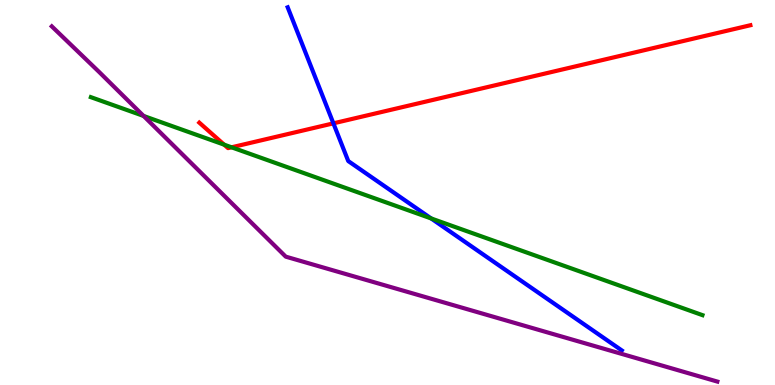[{'lines': ['blue', 'red'], 'intersections': [{'x': 4.3, 'y': 6.8}]}, {'lines': ['green', 'red'], 'intersections': [{'x': 2.89, 'y': 6.24}, {'x': 2.99, 'y': 6.17}]}, {'lines': ['purple', 'red'], 'intersections': []}, {'lines': ['blue', 'green'], 'intersections': [{'x': 5.56, 'y': 4.33}]}, {'lines': ['blue', 'purple'], 'intersections': []}, {'lines': ['green', 'purple'], 'intersections': [{'x': 1.85, 'y': 6.99}]}]